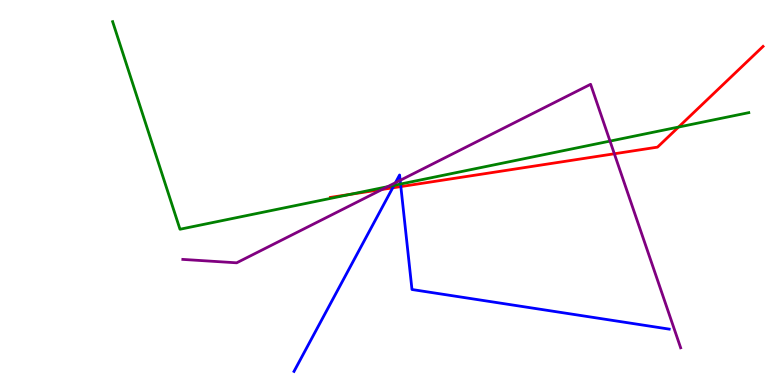[{'lines': ['blue', 'red'], 'intersections': [{'x': 5.07, 'y': 5.12}, {'x': 5.17, 'y': 5.15}]}, {'lines': ['green', 'red'], 'intersections': [{'x': 4.52, 'y': 4.95}, {'x': 8.76, 'y': 6.7}]}, {'lines': ['purple', 'red'], 'intersections': [{'x': 4.93, 'y': 5.08}, {'x': 7.93, 'y': 6.01}]}, {'lines': ['blue', 'green'], 'intersections': [{'x': 5.08, 'y': 5.19}, {'x': 5.17, 'y': 5.22}]}, {'lines': ['blue', 'purple'], 'intersections': [{'x': 5.1, 'y': 5.25}, {'x': 5.16, 'y': 5.32}]}, {'lines': ['green', 'purple'], 'intersections': [{'x': 5.0, 'y': 5.15}, {'x': 7.87, 'y': 6.34}]}]